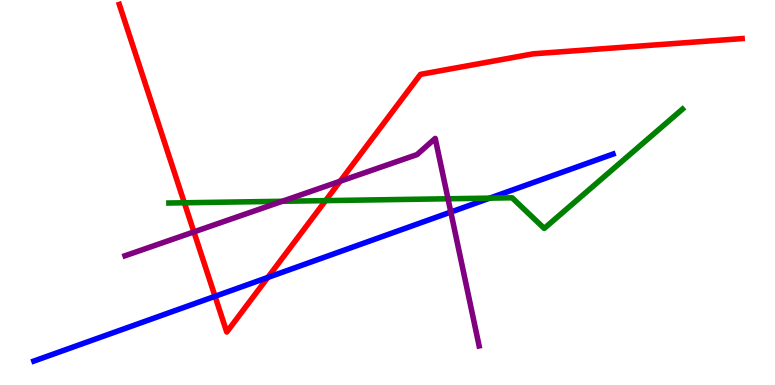[{'lines': ['blue', 'red'], 'intersections': [{'x': 2.77, 'y': 2.3}, {'x': 3.46, 'y': 2.79}]}, {'lines': ['green', 'red'], 'intersections': [{'x': 2.38, 'y': 4.73}, {'x': 4.2, 'y': 4.79}]}, {'lines': ['purple', 'red'], 'intersections': [{'x': 2.5, 'y': 3.98}, {'x': 4.39, 'y': 5.29}]}, {'lines': ['blue', 'green'], 'intersections': [{'x': 6.32, 'y': 4.85}]}, {'lines': ['blue', 'purple'], 'intersections': [{'x': 5.82, 'y': 4.49}]}, {'lines': ['green', 'purple'], 'intersections': [{'x': 3.64, 'y': 4.77}, {'x': 5.78, 'y': 4.84}]}]